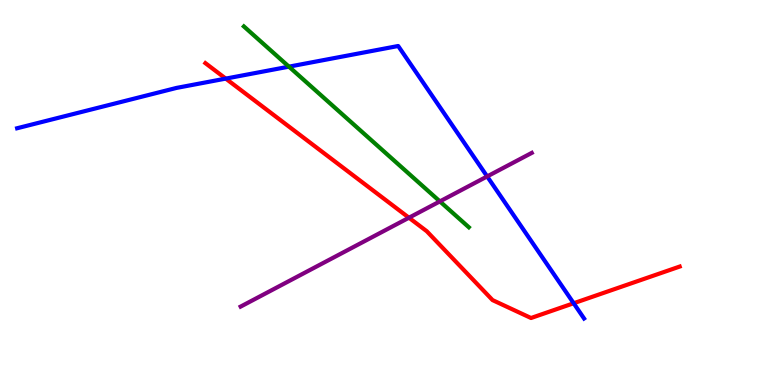[{'lines': ['blue', 'red'], 'intersections': [{'x': 2.91, 'y': 7.96}, {'x': 7.4, 'y': 2.12}]}, {'lines': ['green', 'red'], 'intersections': []}, {'lines': ['purple', 'red'], 'intersections': [{'x': 5.28, 'y': 4.34}]}, {'lines': ['blue', 'green'], 'intersections': [{'x': 3.73, 'y': 8.27}]}, {'lines': ['blue', 'purple'], 'intersections': [{'x': 6.29, 'y': 5.42}]}, {'lines': ['green', 'purple'], 'intersections': [{'x': 5.68, 'y': 4.77}]}]